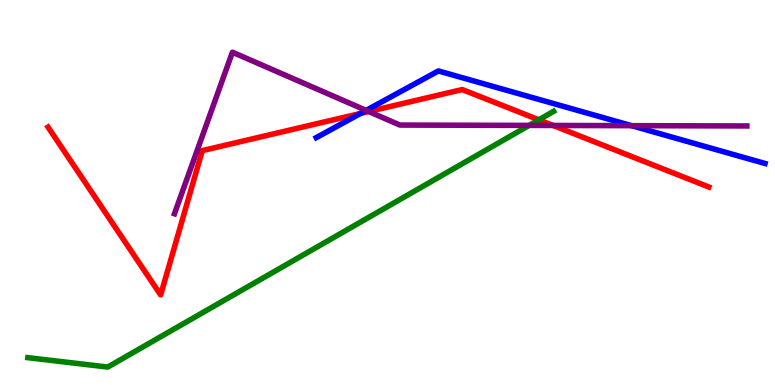[{'lines': ['blue', 'red'], 'intersections': [{'x': 4.65, 'y': 7.05}]}, {'lines': ['green', 'red'], 'intersections': [{'x': 6.95, 'y': 6.89}]}, {'lines': ['purple', 'red'], 'intersections': [{'x': 4.76, 'y': 7.1}, {'x': 7.14, 'y': 6.74}]}, {'lines': ['blue', 'green'], 'intersections': []}, {'lines': ['blue', 'purple'], 'intersections': [{'x': 4.72, 'y': 7.13}, {'x': 8.15, 'y': 6.74}]}, {'lines': ['green', 'purple'], 'intersections': [{'x': 6.83, 'y': 6.74}]}]